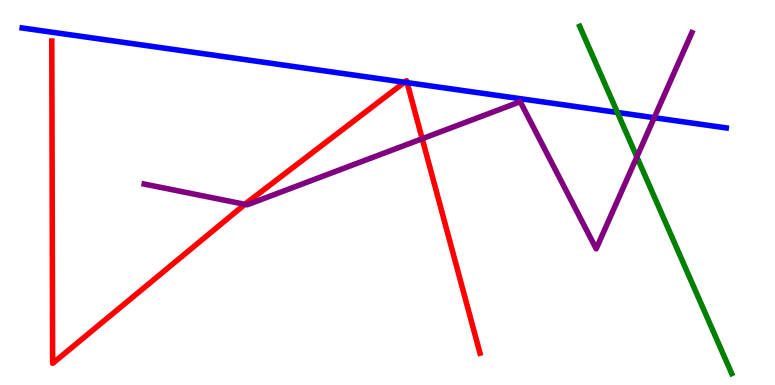[{'lines': ['blue', 'red'], 'intersections': [{'x': 5.22, 'y': 7.86}, {'x': 5.25, 'y': 7.85}]}, {'lines': ['green', 'red'], 'intersections': []}, {'lines': ['purple', 'red'], 'intersections': [{'x': 3.16, 'y': 4.69}, {'x': 5.45, 'y': 6.4}]}, {'lines': ['blue', 'green'], 'intersections': [{'x': 7.97, 'y': 7.08}]}, {'lines': ['blue', 'purple'], 'intersections': [{'x': 8.44, 'y': 6.94}]}, {'lines': ['green', 'purple'], 'intersections': [{'x': 8.22, 'y': 5.92}]}]